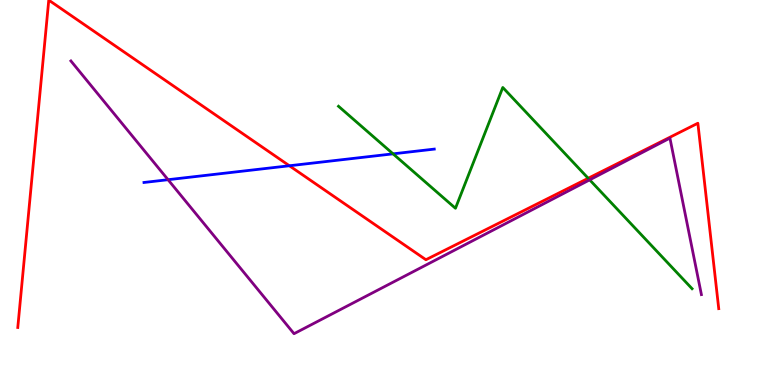[{'lines': ['blue', 'red'], 'intersections': [{'x': 3.73, 'y': 5.69}]}, {'lines': ['green', 'red'], 'intersections': [{'x': 7.59, 'y': 5.37}]}, {'lines': ['purple', 'red'], 'intersections': []}, {'lines': ['blue', 'green'], 'intersections': [{'x': 5.07, 'y': 6.0}]}, {'lines': ['blue', 'purple'], 'intersections': [{'x': 2.17, 'y': 5.33}]}, {'lines': ['green', 'purple'], 'intersections': [{'x': 7.61, 'y': 5.33}]}]